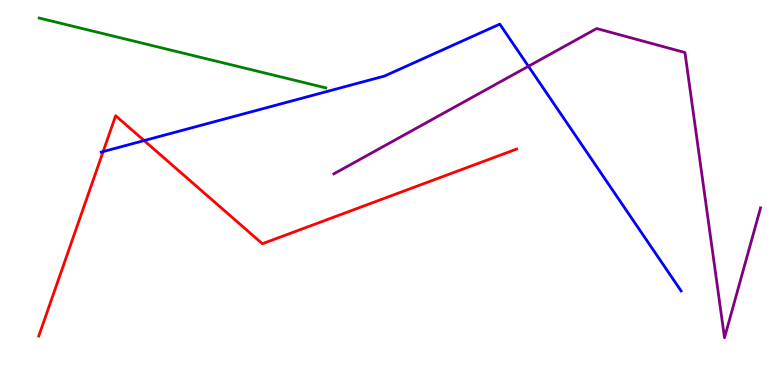[{'lines': ['blue', 'red'], 'intersections': [{'x': 1.33, 'y': 6.06}, {'x': 1.86, 'y': 6.35}]}, {'lines': ['green', 'red'], 'intersections': []}, {'lines': ['purple', 'red'], 'intersections': []}, {'lines': ['blue', 'green'], 'intersections': []}, {'lines': ['blue', 'purple'], 'intersections': [{'x': 6.82, 'y': 8.28}]}, {'lines': ['green', 'purple'], 'intersections': []}]